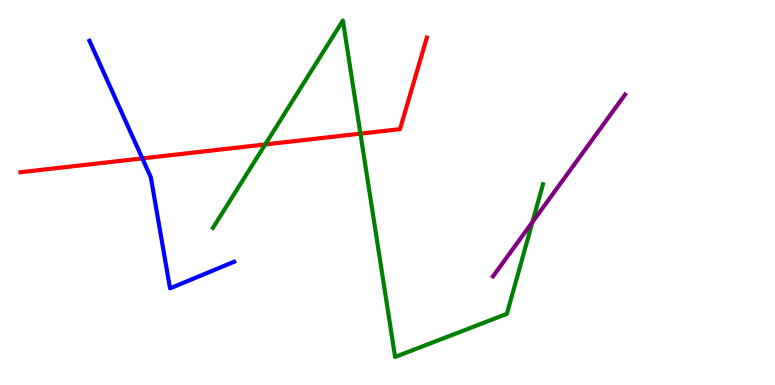[{'lines': ['blue', 'red'], 'intersections': [{'x': 1.84, 'y': 5.89}]}, {'lines': ['green', 'red'], 'intersections': [{'x': 3.42, 'y': 6.25}, {'x': 4.65, 'y': 6.53}]}, {'lines': ['purple', 'red'], 'intersections': []}, {'lines': ['blue', 'green'], 'intersections': []}, {'lines': ['blue', 'purple'], 'intersections': []}, {'lines': ['green', 'purple'], 'intersections': [{'x': 6.87, 'y': 4.23}]}]